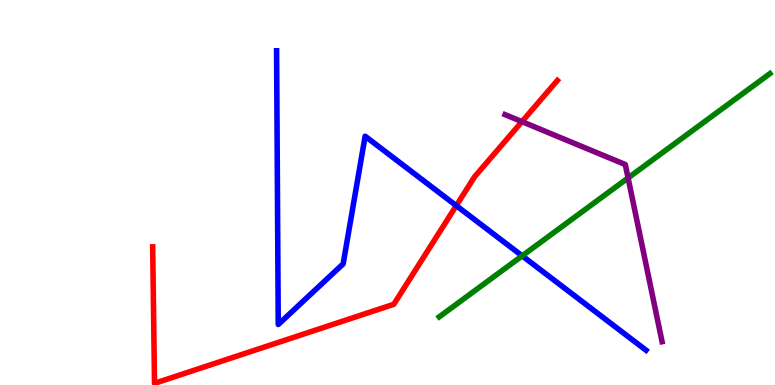[{'lines': ['blue', 'red'], 'intersections': [{'x': 5.89, 'y': 4.66}]}, {'lines': ['green', 'red'], 'intersections': []}, {'lines': ['purple', 'red'], 'intersections': [{'x': 6.73, 'y': 6.84}]}, {'lines': ['blue', 'green'], 'intersections': [{'x': 6.74, 'y': 3.35}]}, {'lines': ['blue', 'purple'], 'intersections': []}, {'lines': ['green', 'purple'], 'intersections': [{'x': 8.1, 'y': 5.38}]}]